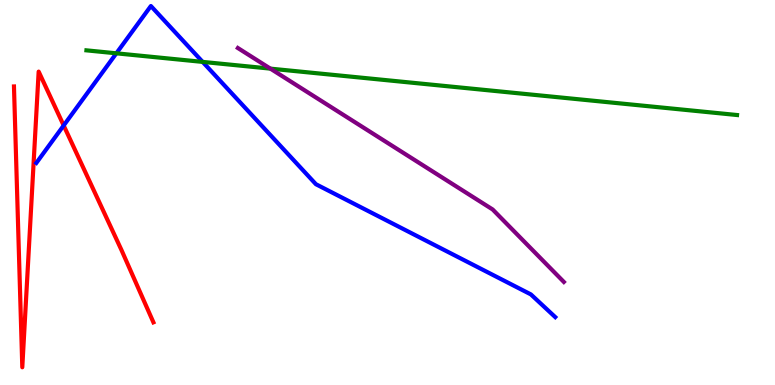[{'lines': ['blue', 'red'], 'intersections': [{'x': 0.822, 'y': 6.74}]}, {'lines': ['green', 'red'], 'intersections': []}, {'lines': ['purple', 'red'], 'intersections': []}, {'lines': ['blue', 'green'], 'intersections': [{'x': 1.5, 'y': 8.62}, {'x': 2.61, 'y': 8.39}]}, {'lines': ['blue', 'purple'], 'intersections': []}, {'lines': ['green', 'purple'], 'intersections': [{'x': 3.49, 'y': 8.22}]}]